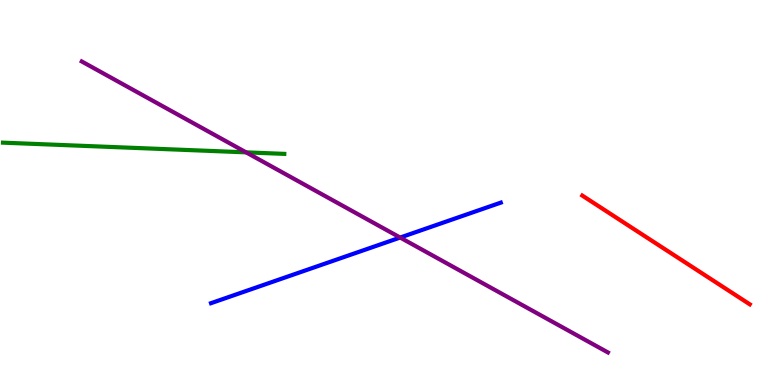[{'lines': ['blue', 'red'], 'intersections': []}, {'lines': ['green', 'red'], 'intersections': []}, {'lines': ['purple', 'red'], 'intersections': []}, {'lines': ['blue', 'green'], 'intersections': []}, {'lines': ['blue', 'purple'], 'intersections': [{'x': 5.16, 'y': 3.83}]}, {'lines': ['green', 'purple'], 'intersections': [{'x': 3.18, 'y': 6.04}]}]